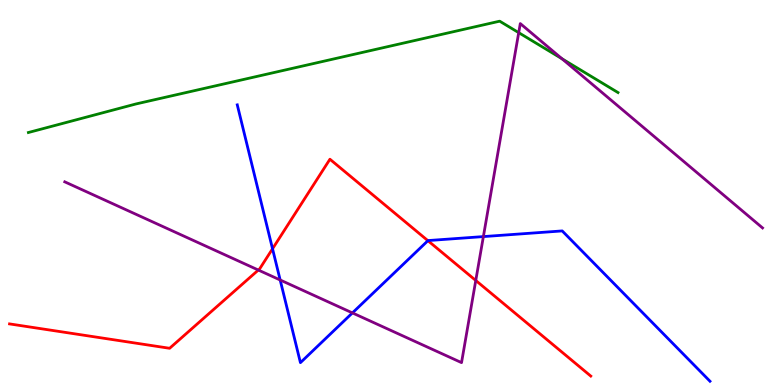[{'lines': ['blue', 'red'], 'intersections': [{'x': 3.52, 'y': 3.54}, {'x': 5.52, 'y': 3.75}]}, {'lines': ['green', 'red'], 'intersections': []}, {'lines': ['purple', 'red'], 'intersections': [{'x': 3.33, 'y': 2.99}, {'x': 6.14, 'y': 2.72}]}, {'lines': ['blue', 'green'], 'intersections': []}, {'lines': ['blue', 'purple'], 'intersections': [{'x': 3.62, 'y': 2.73}, {'x': 4.55, 'y': 1.87}, {'x': 6.24, 'y': 3.85}]}, {'lines': ['green', 'purple'], 'intersections': [{'x': 6.69, 'y': 9.15}, {'x': 7.25, 'y': 8.47}]}]